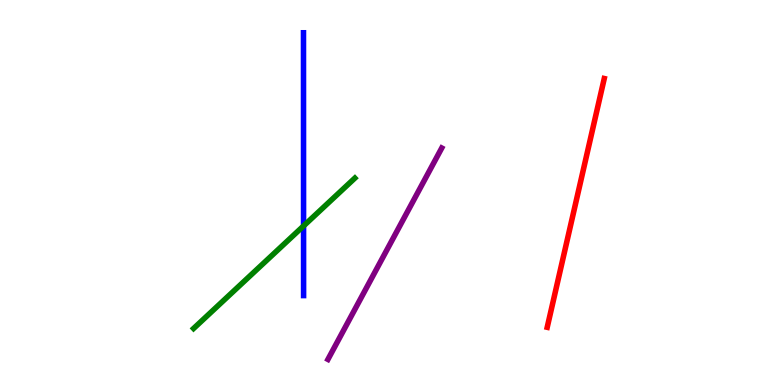[{'lines': ['blue', 'red'], 'intersections': []}, {'lines': ['green', 'red'], 'intersections': []}, {'lines': ['purple', 'red'], 'intersections': []}, {'lines': ['blue', 'green'], 'intersections': [{'x': 3.92, 'y': 4.13}]}, {'lines': ['blue', 'purple'], 'intersections': []}, {'lines': ['green', 'purple'], 'intersections': []}]